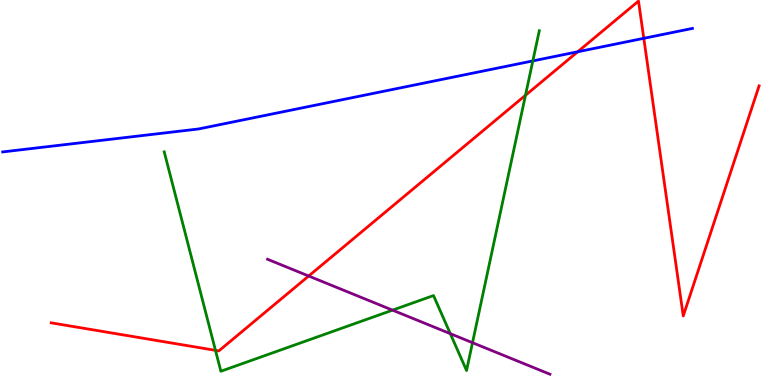[{'lines': ['blue', 'red'], 'intersections': [{'x': 7.45, 'y': 8.66}, {'x': 8.31, 'y': 9.0}]}, {'lines': ['green', 'red'], 'intersections': [{'x': 2.78, 'y': 0.9}, {'x': 6.78, 'y': 7.52}]}, {'lines': ['purple', 'red'], 'intersections': [{'x': 3.98, 'y': 2.83}]}, {'lines': ['blue', 'green'], 'intersections': [{'x': 6.88, 'y': 8.42}]}, {'lines': ['blue', 'purple'], 'intersections': []}, {'lines': ['green', 'purple'], 'intersections': [{'x': 5.07, 'y': 1.94}, {'x': 5.81, 'y': 1.33}, {'x': 6.1, 'y': 1.1}]}]